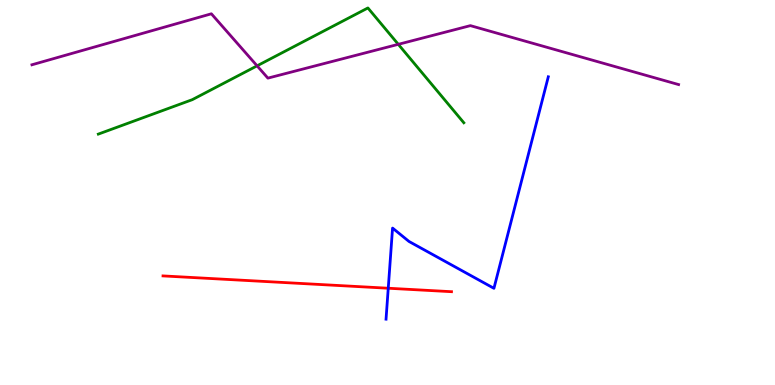[{'lines': ['blue', 'red'], 'intersections': [{'x': 5.01, 'y': 2.51}]}, {'lines': ['green', 'red'], 'intersections': []}, {'lines': ['purple', 'red'], 'intersections': []}, {'lines': ['blue', 'green'], 'intersections': []}, {'lines': ['blue', 'purple'], 'intersections': []}, {'lines': ['green', 'purple'], 'intersections': [{'x': 3.32, 'y': 8.29}, {'x': 5.14, 'y': 8.85}]}]